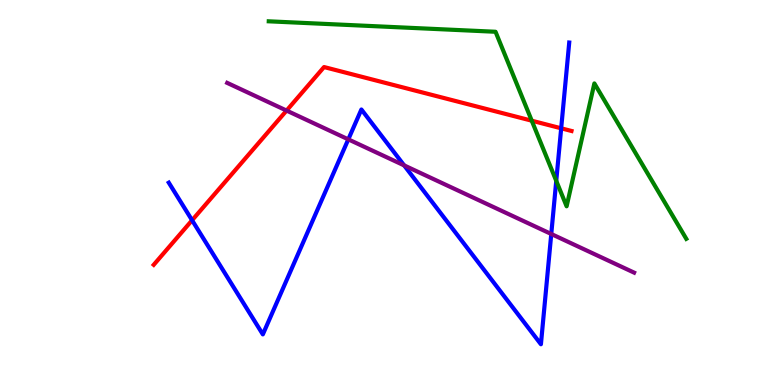[{'lines': ['blue', 'red'], 'intersections': [{'x': 2.48, 'y': 4.28}, {'x': 7.24, 'y': 6.67}]}, {'lines': ['green', 'red'], 'intersections': [{'x': 6.86, 'y': 6.86}]}, {'lines': ['purple', 'red'], 'intersections': [{'x': 3.7, 'y': 7.13}]}, {'lines': ['blue', 'green'], 'intersections': [{'x': 7.18, 'y': 5.3}]}, {'lines': ['blue', 'purple'], 'intersections': [{'x': 4.49, 'y': 6.38}, {'x': 5.21, 'y': 5.7}, {'x': 7.11, 'y': 3.92}]}, {'lines': ['green', 'purple'], 'intersections': []}]